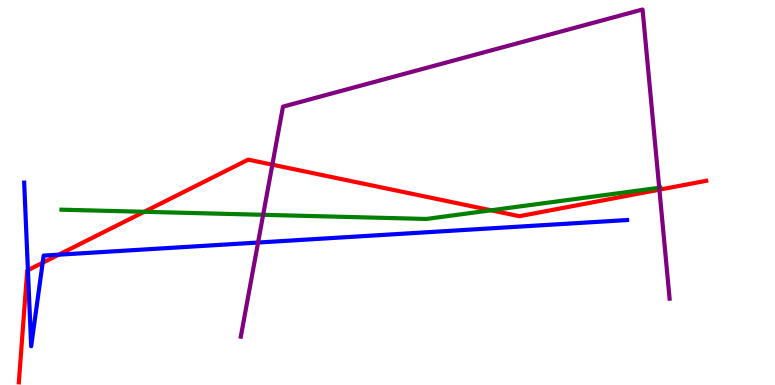[{'lines': ['blue', 'red'], 'intersections': [{'x': 0.36, 'y': 2.98}, {'x': 0.55, 'y': 3.18}, {'x': 0.758, 'y': 3.38}]}, {'lines': ['green', 'red'], 'intersections': [{'x': 1.86, 'y': 4.5}, {'x': 6.34, 'y': 4.54}]}, {'lines': ['purple', 'red'], 'intersections': [{'x': 3.51, 'y': 5.72}, {'x': 8.51, 'y': 5.07}]}, {'lines': ['blue', 'green'], 'intersections': []}, {'lines': ['blue', 'purple'], 'intersections': [{'x': 3.33, 'y': 3.7}]}, {'lines': ['green', 'purple'], 'intersections': [{'x': 3.4, 'y': 4.42}, {'x': 8.51, 'y': 5.12}]}]